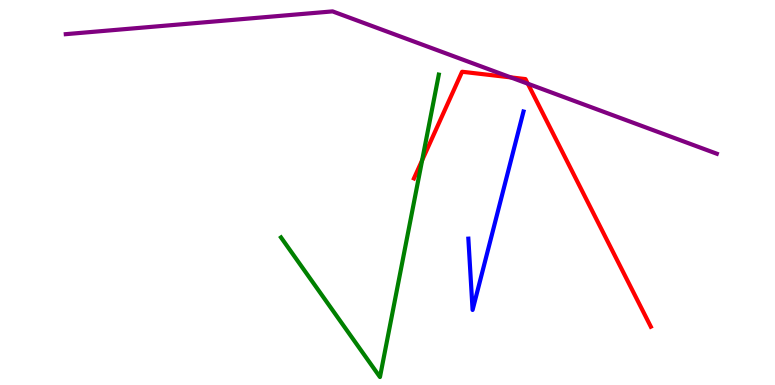[{'lines': ['blue', 'red'], 'intersections': []}, {'lines': ['green', 'red'], 'intersections': [{'x': 5.45, 'y': 5.84}]}, {'lines': ['purple', 'red'], 'intersections': [{'x': 6.59, 'y': 7.99}, {'x': 6.81, 'y': 7.83}]}, {'lines': ['blue', 'green'], 'intersections': []}, {'lines': ['blue', 'purple'], 'intersections': []}, {'lines': ['green', 'purple'], 'intersections': []}]